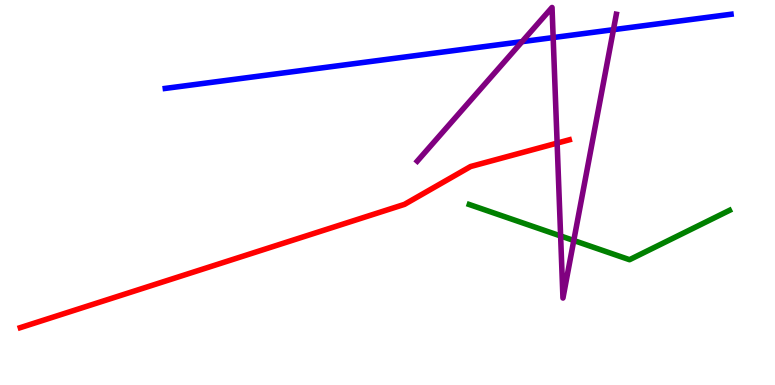[{'lines': ['blue', 'red'], 'intersections': []}, {'lines': ['green', 'red'], 'intersections': []}, {'lines': ['purple', 'red'], 'intersections': [{'x': 7.19, 'y': 6.28}]}, {'lines': ['blue', 'green'], 'intersections': []}, {'lines': ['blue', 'purple'], 'intersections': [{'x': 6.74, 'y': 8.92}, {'x': 7.14, 'y': 9.02}, {'x': 7.92, 'y': 9.23}]}, {'lines': ['green', 'purple'], 'intersections': [{'x': 7.23, 'y': 3.87}, {'x': 7.4, 'y': 3.75}]}]